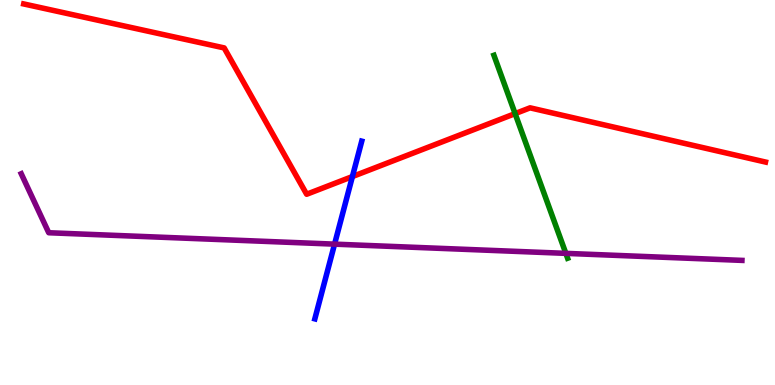[{'lines': ['blue', 'red'], 'intersections': [{'x': 4.55, 'y': 5.41}]}, {'lines': ['green', 'red'], 'intersections': [{'x': 6.65, 'y': 7.05}]}, {'lines': ['purple', 'red'], 'intersections': []}, {'lines': ['blue', 'green'], 'intersections': []}, {'lines': ['blue', 'purple'], 'intersections': [{'x': 4.32, 'y': 3.66}]}, {'lines': ['green', 'purple'], 'intersections': [{'x': 7.3, 'y': 3.42}]}]